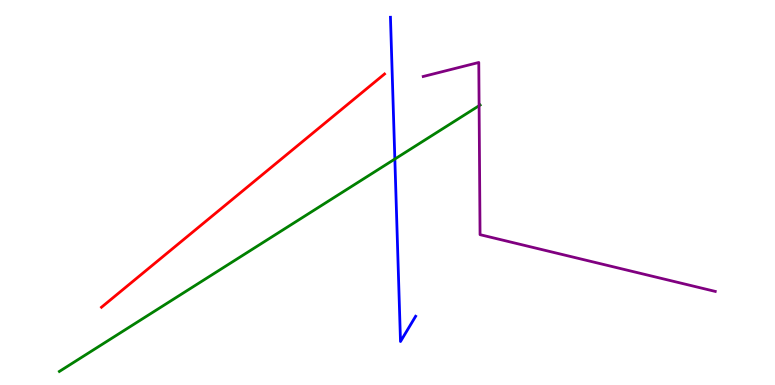[{'lines': ['blue', 'red'], 'intersections': []}, {'lines': ['green', 'red'], 'intersections': []}, {'lines': ['purple', 'red'], 'intersections': []}, {'lines': ['blue', 'green'], 'intersections': [{'x': 5.09, 'y': 5.87}]}, {'lines': ['blue', 'purple'], 'intersections': []}, {'lines': ['green', 'purple'], 'intersections': [{'x': 6.18, 'y': 7.25}]}]